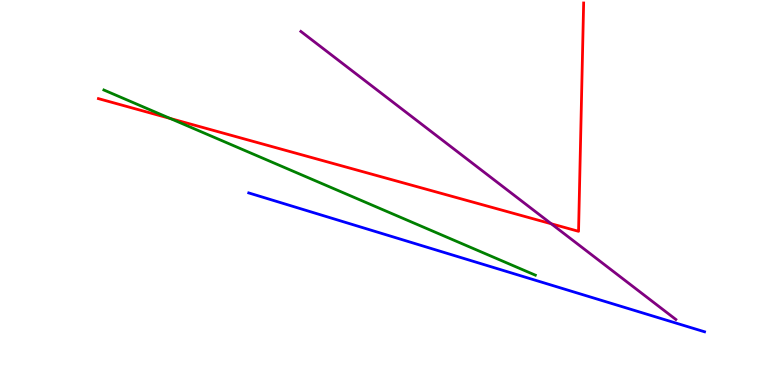[{'lines': ['blue', 'red'], 'intersections': []}, {'lines': ['green', 'red'], 'intersections': [{'x': 2.2, 'y': 6.92}]}, {'lines': ['purple', 'red'], 'intersections': [{'x': 7.11, 'y': 4.19}]}, {'lines': ['blue', 'green'], 'intersections': []}, {'lines': ['blue', 'purple'], 'intersections': []}, {'lines': ['green', 'purple'], 'intersections': []}]